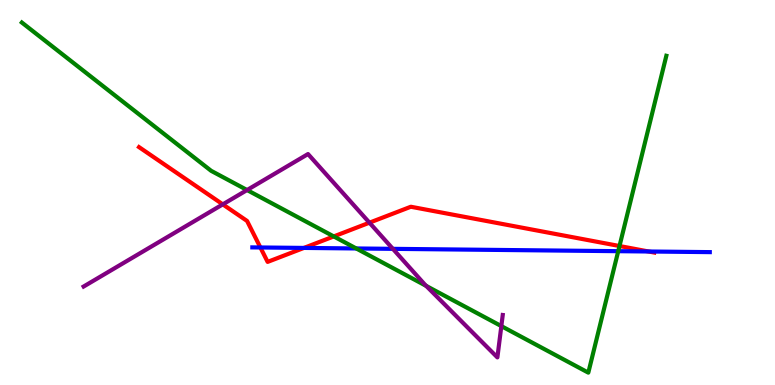[{'lines': ['blue', 'red'], 'intersections': [{'x': 3.36, 'y': 3.57}, {'x': 3.92, 'y': 3.56}, {'x': 8.37, 'y': 3.47}]}, {'lines': ['green', 'red'], 'intersections': [{'x': 4.31, 'y': 3.86}, {'x': 7.99, 'y': 3.61}]}, {'lines': ['purple', 'red'], 'intersections': [{'x': 2.87, 'y': 4.69}, {'x': 4.77, 'y': 4.22}]}, {'lines': ['blue', 'green'], 'intersections': [{'x': 4.6, 'y': 3.55}, {'x': 7.98, 'y': 3.48}]}, {'lines': ['blue', 'purple'], 'intersections': [{'x': 5.07, 'y': 3.54}]}, {'lines': ['green', 'purple'], 'intersections': [{'x': 3.19, 'y': 5.06}, {'x': 5.5, 'y': 2.57}, {'x': 6.47, 'y': 1.53}]}]